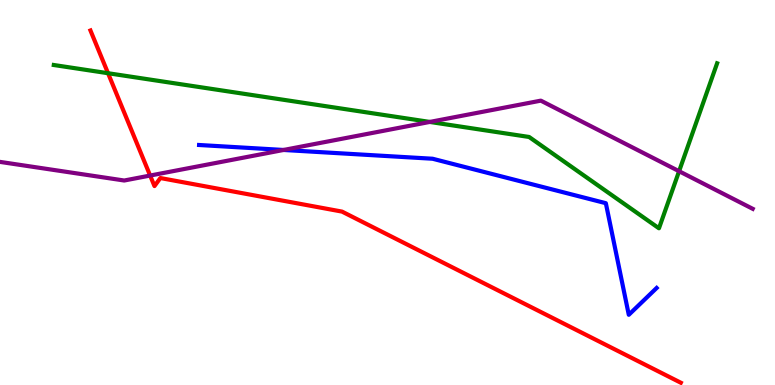[{'lines': ['blue', 'red'], 'intersections': []}, {'lines': ['green', 'red'], 'intersections': [{'x': 1.39, 'y': 8.1}]}, {'lines': ['purple', 'red'], 'intersections': [{'x': 1.94, 'y': 5.44}]}, {'lines': ['blue', 'green'], 'intersections': []}, {'lines': ['blue', 'purple'], 'intersections': [{'x': 3.66, 'y': 6.1}]}, {'lines': ['green', 'purple'], 'intersections': [{'x': 5.55, 'y': 6.83}, {'x': 8.76, 'y': 5.55}]}]